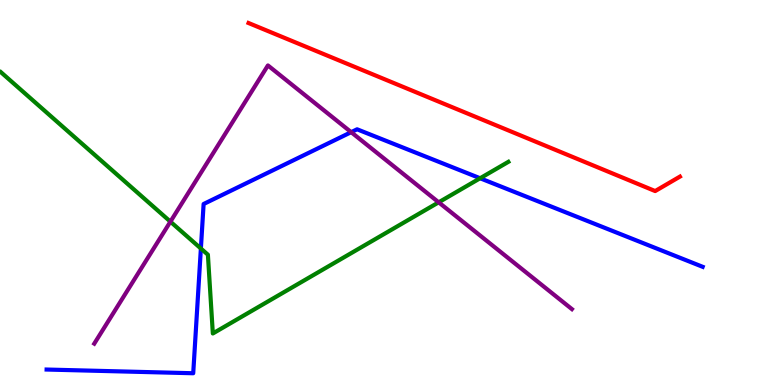[{'lines': ['blue', 'red'], 'intersections': []}, {'lines': ['green', 'red'], 'intersections': []}, {'lines': ['purple', 'red'], 'intersections': []}, {'lines': ['blue', 'green'], 'intersections': [{'x': 2.59, 'y': 3.54}, {'x': 6.2, 'y': 5.37}]}, {'lines': ['blue', 'purple'], 'intersections': [{'x': 4.53, 'y': 6.57}]}, {'lines': ['green', 'purple'], 'intersections': [{'x': 2.2, 'y': 4.24}, {'x': 5.66, 'y': 4.75}]}]